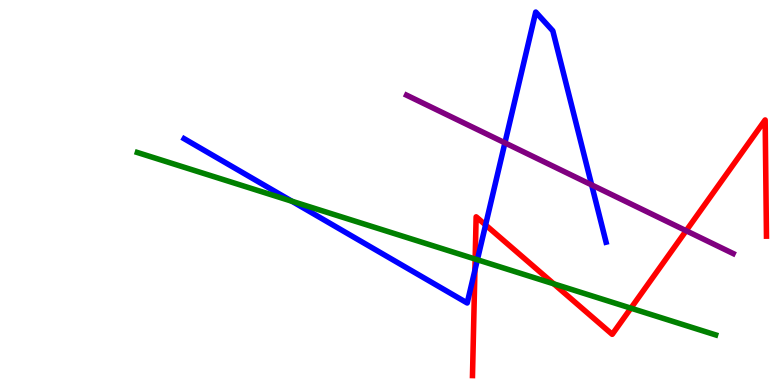[{'lines': ['blue', 'red'], 'intersections': [{'x': 6.13, 'y': 2.98}, {'x': 6.27, 'y': 4.16}]}, {'lines': ['green', 'red'], 'intersections': [{'x': 6.13, 'y': 3.27}, {'x': 7.15, 'y': 2.63}, {'x': 8.14, 'y': 2.0}]}, {'lines': ['purple', 'red'], 'intersections': [{'x': 8.85, 'y': 4.01}]}, {'lines': ['blue', 'green'], 'intersections': [{'x': 3.77, 'y': 4.77}, {'x': 6.16, 'y': 3.25}]}, {'lines': ['blue', 'purple'], 'intersections': [{'x': 6.52, 'y': 6.29}, {'x': 7.63, 'y': 5.2}]}, {'lines': ['green', 'purple'], 'intersections': []}]